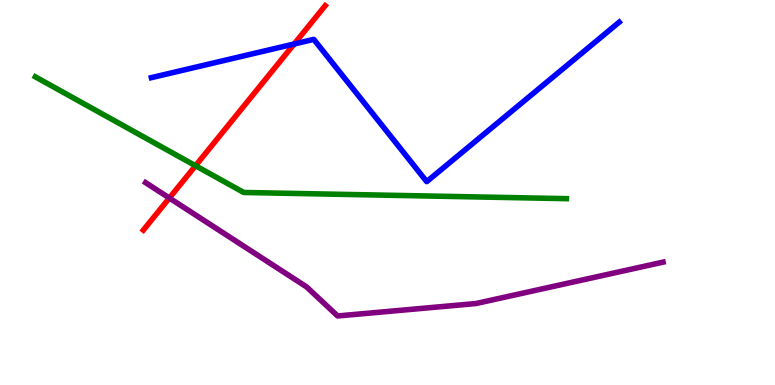[{'lines': ['blue', 'red'], 'intersections': [{'x': 3.8, 'y': 8.86}]}, {'lines': ['green', 'red'], 'intersections': [{'x': 2.52, 'y': 5.7}]}, {'lines': ['purple', 'red'], 'intersections': [{'x': 2.19, 'y': 4.86}]}, {'lines': ['blue', 'green'], 'intersections': []}, {'lines': ['blue', 'purple'], 'intersections': []}, {'lines': ['green', 'purple'], 'intersections': []}]